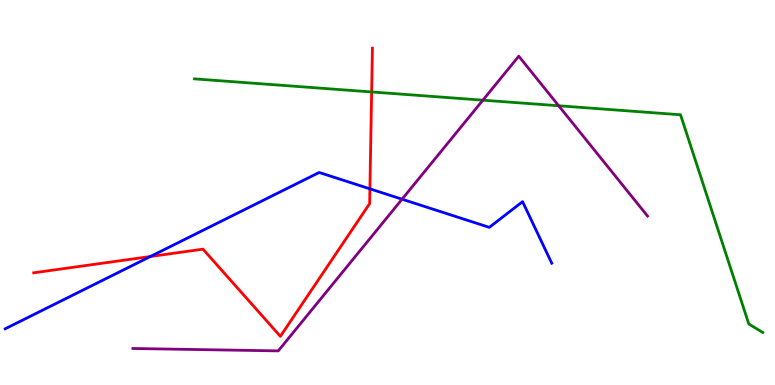[{'lines': ['blue', 'red'], 'intersections': [{'x': 1.94, 'y': 3.34}, {'x': 4.77, 'y': 5.1}]}, {'lines': ['green', 'red'], 'intersections': [{'x': 4.8, 'y': 7.61}]}, {'lines': ['purple', 'red'], 'intersections': []}, {'lines': ['blue', 'green'], 'intersections': []}, {'lines': ['blue', 'purple'], 'intersections': [{'x': 5.19, 'y': 4.83}]}, {'lines': ['green', 'purple'], 'intersections': [{'x': 6.23, 'y': 7.4}, {'x': 7.21, 'y': 7.25}]}]